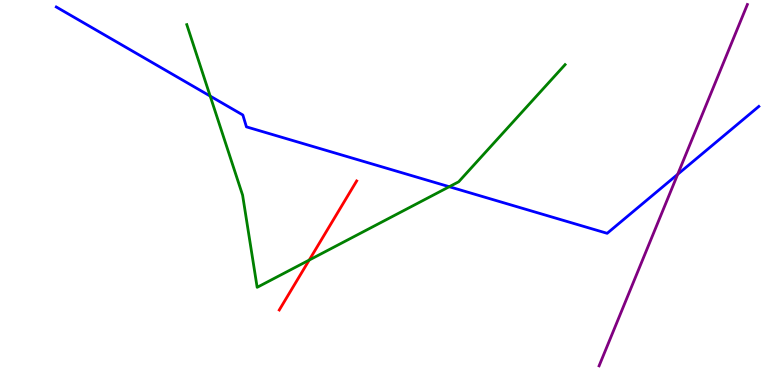[{'lines': ['blue', 'red'], 'intersections': []}, {'lines': ['green', 'red'], 'intersections': [{'x': 3.99, 'y': 3.25}]}, {'lines': ['purple', 'red'], 'intersections': []}, {'lines': ['blue', 'green'], 'intersections': [{'x': 2.71, 'y': 7.5}, {'x': 5.8, 'y': 5.15}]}, {'lines': ['blue', 'purple'], 'intersections': [{'x': 8.74, 'y': 5.47}]}, {'lines': ['green', 'purple'], 'intersections': []}]